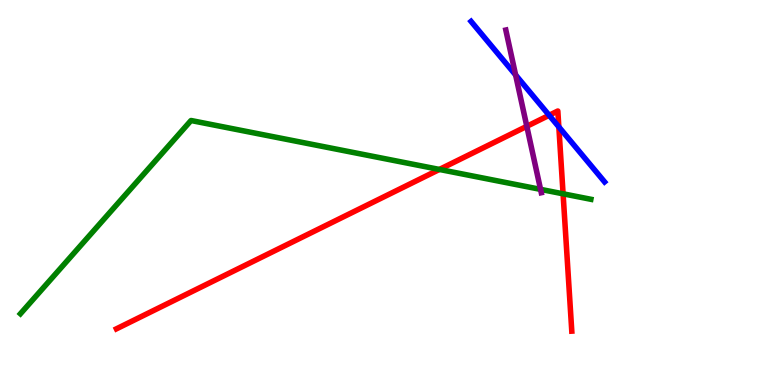[{'lines': ['blue', 'red'], 'intersections': [{'x': 7.09, 'y': 7.01}, {'x': 7.21, 'y': 6.7}]}, {'lines': ['green', 'red'], 'intersections': [{'x': 5.67, 'y': 5.6}, {'x': 7.27, 'y': 4.97}]}, {'lines': ['purple', 'red'], 'intersections': [{'x': 6.8, 'y': 6.72}]}, {'lines': ['blue', 'green'], 'intersections': []}, {'lines': ['blue', 'purple'], 'intersections': [{'x': 6.65, 'y': 8.05}]}, {'lines': ['green', 'purple'], 'intersections': [{'x': 6.97, 'y': 5.08}]}]